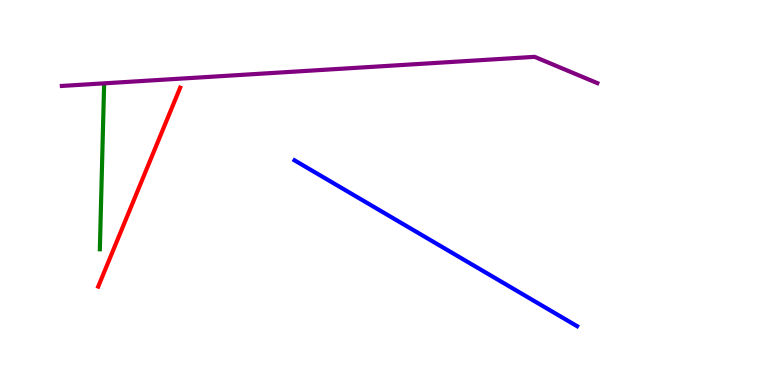[{'lines': ['blue', 'red'], 'intersections': []}, {'lines': ['green', 'red'], 'intersections': []}, {'lines': ['purple', 'red'], 'intersections': []}, {'lines': ['blue', 'green'], 'intersections': []}, {'lines': ['blue', 'purple'], 'intersections': []}, {'lines': ['green', 'purple'], 'intersections': []}]